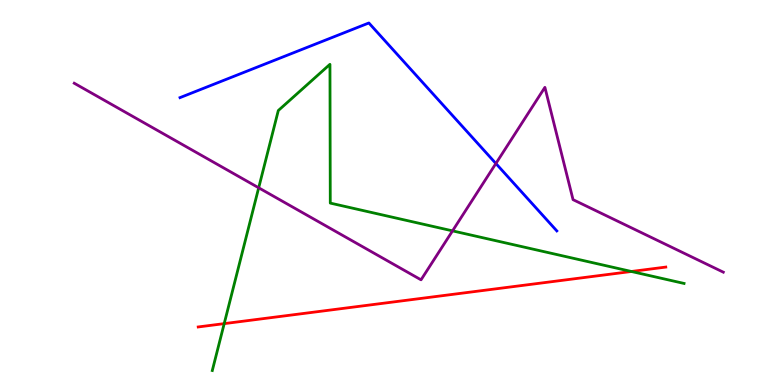[{'lines': ['blue', 'red'], 'intersections': []}, {'lines': ['green', 'red'], 'intersections': [{'x': 2.89, 'y': 1.59}, {'x': 8.15, 'y': 2.95}]}, {'lines': ['purple', 'red'], 'intersections': []}, {'lines': ['blue', 'green'], 'intersections': []}, {'lines': ['blue', 'purple'], 'intersections': [{'x': 6.4, 'y': 5.75}]}, {'lines': ['green', 'purple'], 'intersections': [{'x': 3.34, 'y': 5.12}, {'x': 5.84, 'y': 4.0}]}]